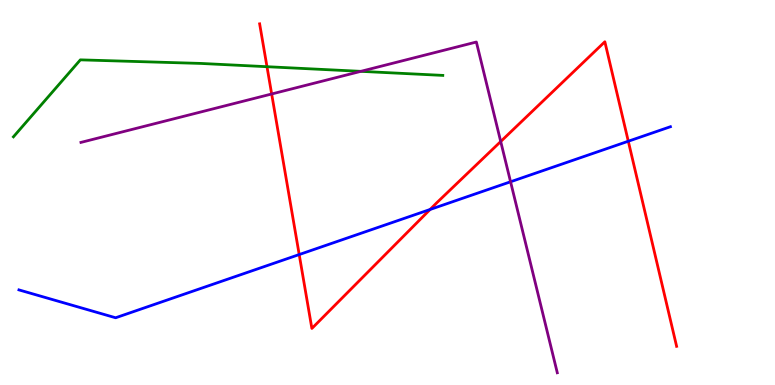[{'lines': ['blue', 'red'], 'intersections': [{'x': 3.86, 'y': 3.39}, {'x': 5.55, 'y': 4.56}, {'x': 8.11, 'y': 6.33}]}, {'lines': ['green', 'red'], 'intersections': [{'x': 3.44, 'y': 8.27}]}, {'lines': ['purple', 'red'], 'intersections': [{'x': 3.51, 'y': 7.56}, {'x': 6.46, 'y': 6.32}]}, {'lines': ['blue', 'green'], 'intersections': []}, {'lines': ['blue', 'purple'], 'intersections': [{'x': 6.59, 'y': 5.28}]}, {'lines': ['green', 'purple'], 'intersections': [{'x': 4.66, 'y': 8.15}]}]